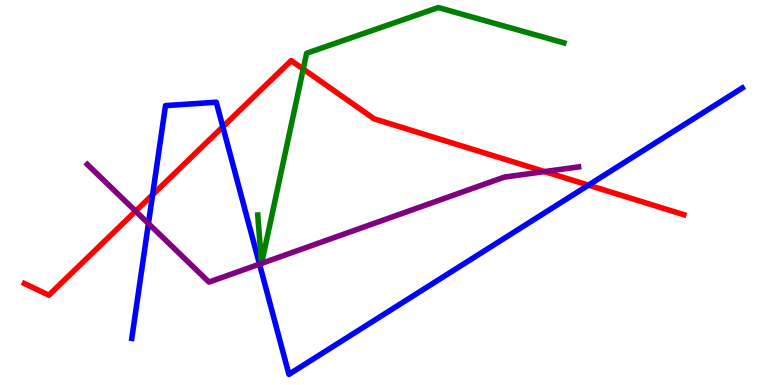[{'lines': ['blue', 'red'], 'intersections': [{'x': 1.97, 'y': 4.94}, {'x': 2.88, 'y': 6.71}, {'x': 7.59, 'y': 5.19}]}, {'lines': ['green', 'red'], 'intersections': [{'x': 3.91, 'y': 8.21}]}, {'lines': ['purple', 'red'], 'intersections': [{'x': 1.75, 'y': 4.52}, {'x': 7.03, 'y': 5.54}]}, {'lines': ['blue', 'green'], 'intersections': []}, {'lines': ['blue', 'purple'], 'intersections': [{'x': 1.92, 'y': 4.19}, {'x': 3.35, 'y': 3.14}]}, {'lines': ['green', 'purple'], 'intersections': [{'x': 3.37, 'y': 3.16}, {'x': 3.38, 'y': 3.16}]}]